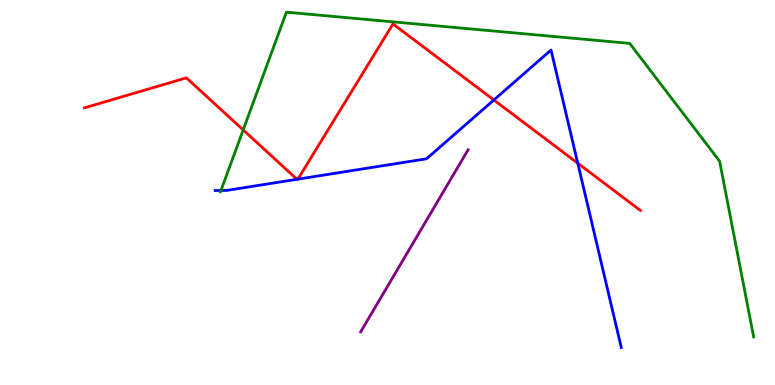[{'lines': ['blue', 'red'], 'intersections': [{'x': 3.83, 'y': 5.34}, {'x': 3.84, 'y': 5.35}, {'x': 6.37, 'y': 7.4}, {'x': 7.45, 'y': 5.76}]}, {'lines': ['green', 'red'], 'intersections': [{'x': 3.14, 'y': 6.62}]}, {'lines': ['purple', 'red'], 'intersections': []}, {'lines': ['blue', 'green'], 'intersections': [{'x': 2.85, 'y': 5.05}]}, {'lines': ['blue', 'purple'], 'intersections': []}, {'lines': ['green', 'purple'], 'intersections': []}]